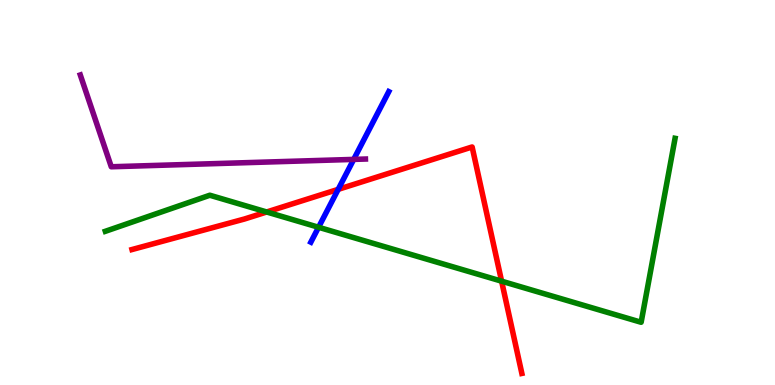[{'lines': ['blue', 'red'], 'intersections': [{'x': 4.36, 'y': 5.08}]}, {'lines': ['green', 'red'], 'intersections': [{'x': 3.44, 'y': 4.49}, {'x': 6.47, 'y': 2.7}]}, {'lines': ['purple', 'red'], 'intersections': []}, {'lines': ['blue', 'green'], 'intersections': [{'x': 4.11, 'y': 4.1}]}, {'lines': ['blue', 'purple'], 'intersections': [{'x': 4.56, 'y': 5.86}]}, {'lines': ['green', 'purple'], 'intersections': []}]